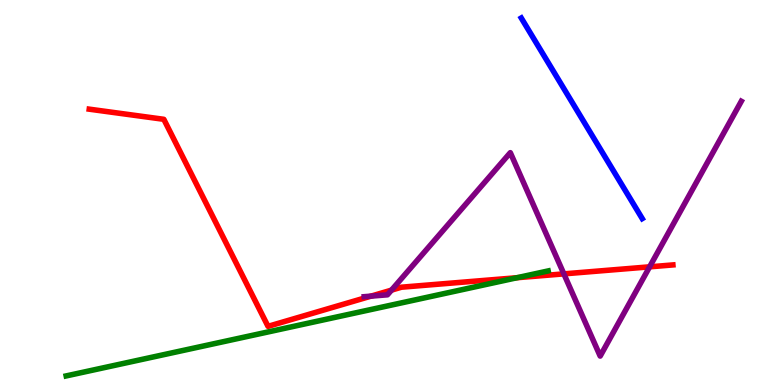[{'lines': ['blue', 'red'], 'intersections': []}, {'lines': ['green', 'red'], 'intersections': [{'x': 6.67, 'y': 2.79}]}, {'lines': ['purple', 'red'], 'intersections': [{'x': 4.79, 'y': 2.31}, {'x': 5.05, 'y': 2.46}, {'x': 7.28, 'y': 2.89}, {'x': 8.38, 'y': 3.07}]}, {'lines': ['blue', 'green'], 'intersections': []}, {'lines': ['blue', 'purple'], 'intersections': []}, {'lines': ['green', 'purple'], 'intersections': []}]